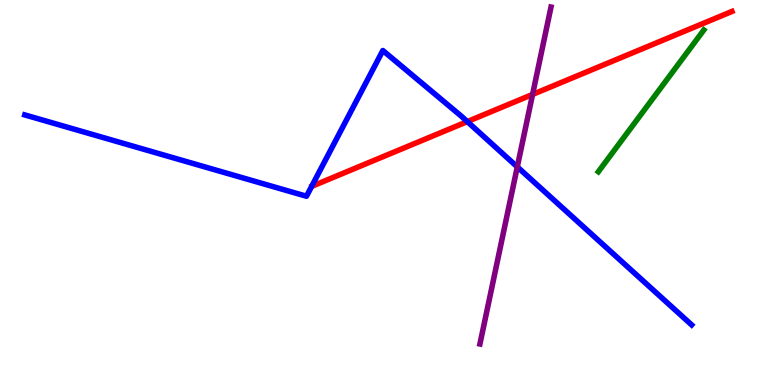[{'lines': ['blue', 'red'], 'intersections': [{'x': 6.03, 'y': 6.84}]}, {'lines': ['green', 'red'], 'intersections': []}, {'lines': ['purple', 'red'], 'intersections': [{'x': 6.87, 'y': 7.55}]}, {'lines': ['blue', 'green'], 'intersections': []}, {'lines': ['blue', 'purple'], 'intersections': [{'x': 6.67, 'y': 5.67}]}, {'lines': ['green', 'purple'], 'intersections': []}]